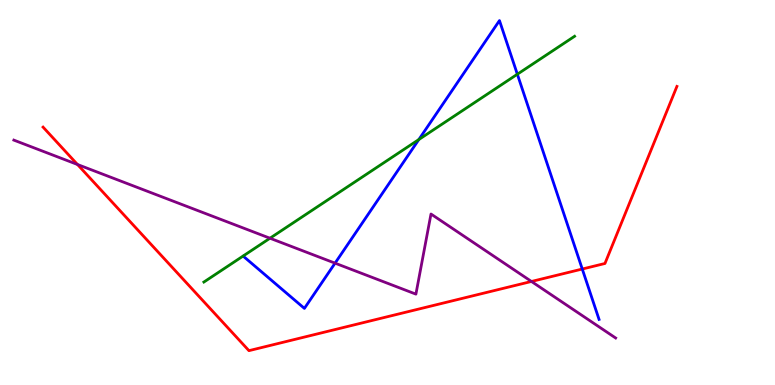[{'lines': ['blue', 'red'], 'intersections': [{'x': 7.51, 'y': 3.01}]}, {'lines': ['green', 'red'], 'intersections': []}, {'lines': ['purple', 'red'], 'intersections': [{'x': 1.0, 'y': 5.73}, {'x': 6.86, 'y': 2.69}]}, {'lines': ['blue', 'green'], 'intersections': [{'x': 5.4, 'y': 6.38}, {'x': 6.68, 'y': 8.07}]}, {'lines': ['blue', 'purple'], 'intersections': [{'x': 4.32, 'y': 3.16}]}, {'lines': ['green', 'purple'], 'intersections': [{'x': 3.48, 'y': 3.81}]}]